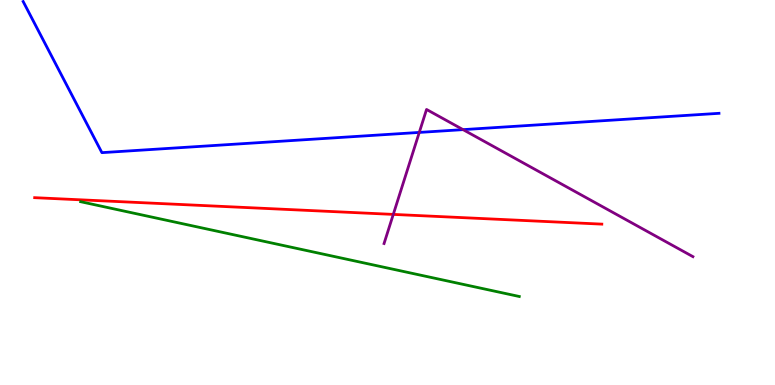[{'lines': ['blue', 'red'], 'intersections': []}, {'lines': ['green', 'red'], 'intersections': []}, {'lines': ['purple', 'red'], 'intersections': [{'x': 5.07, 'y': 4.43}]}, {'lines': ['blue', 'green'], 'intersections': []}, {'lines': ['blue', 'purple'], 'intersections': [{'x': 5.41, 'y': 6.56}, {'x': 5.97, 'y': 6.63}]}, {'lines': ['green', 'purple'], 'intersections': []}]